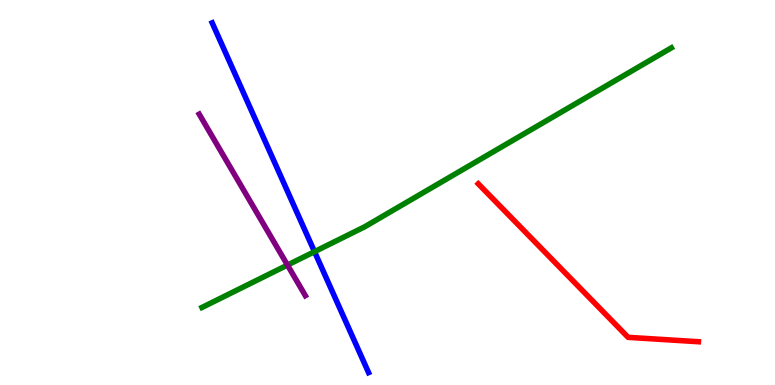[{'lines': ['blue', 'red'], 'intersections': []}, {'lines': ['green', 'red'], 'intersections': []}, {'lines': ['purple', 'red'], 'intersections': []}, {'lines': ['blue', 'green'], 'intersections': [{'x': 4.06, 'y': 3.46}]}, {'lines': ['blue', 'purple'], 'intersections': []}, {'lines': ['green', 'purple'], 'intersections': [{'x': 3.71, 'y': 3.11}]}]